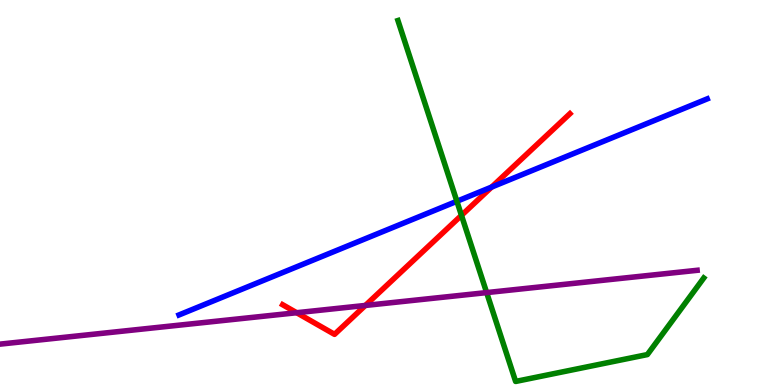[{'lines': ['blue', 'red'], 'intersections': [{'x': 6.34, 'y': 5.14}]}, {'lines': ['green', 'red'], 'intersections': [{'x': 5.95, 'y': 4.41}]}, {'lines': ['purple', 'red'], 'intersections': [{'x': 3.83, 'y': 1.88}, {'x': 4.71, 'y': 2.07}]}, {'lines': ['blue', 'green'], 'intersections': [{'x': 5.9, 'y': 4.77}]}, {'lines': ['blue', 'purple'], 'intersections': []}, {'lines': ['green', 'purple'], 'intersections': [{'x': 6.28, 'y': 2.4}]}]